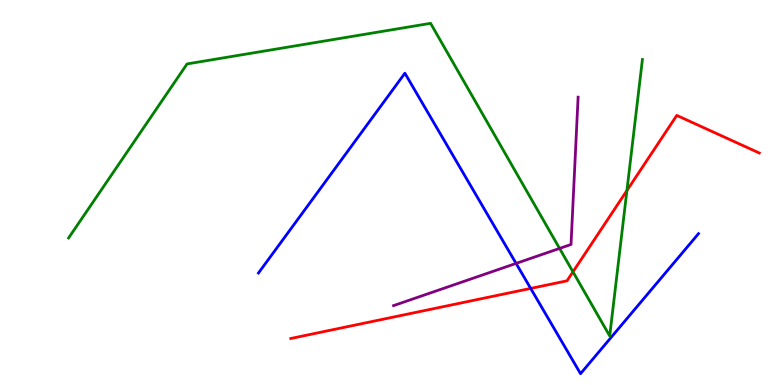[{'lines': ['blue', 'red'], 'intersections': [{'x': 6.85, 'y': 2.51}]}, {'lines': ['green', 'red'], 'intersections': [{'x': 7.39, 'y': 2.94}, {'x': 8.09, 'y': 5.05}]}, {'lines': ['purple', 'red'], 'intersections': []}, {'lines': ['blue', 'green'], 'intersections': []}, {'lines': ['blue', 'purple'], 'intersections': [{'x': 6.66, 'y': 3.16}]}, {'lines': ['green', 'purple'], 'intersections': [{'x': 7.22, 'y': 3.55}]}]